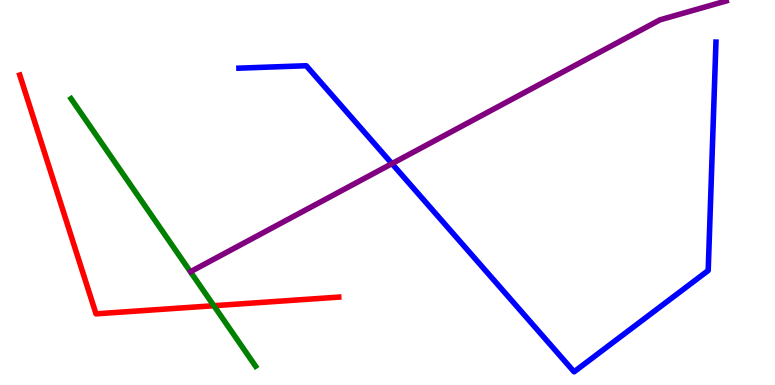[{'lines': ['blue', 'red'], 'intersections': []}, {'lines': ['green', 'red'], 'intersections': [{'x': 2.76, 'y': 2.06}]}, {'lines': ['purple', 'red'], 'intersections': []}, {'lines': ['blue', 'green'], 'intersections': []}, {'lines': ['blue', 'purple'], 'intersections': [{'x': 5.06, 'y': 5.75}]}, {'lines': ['green', 'purple'], 'intersections': []}]